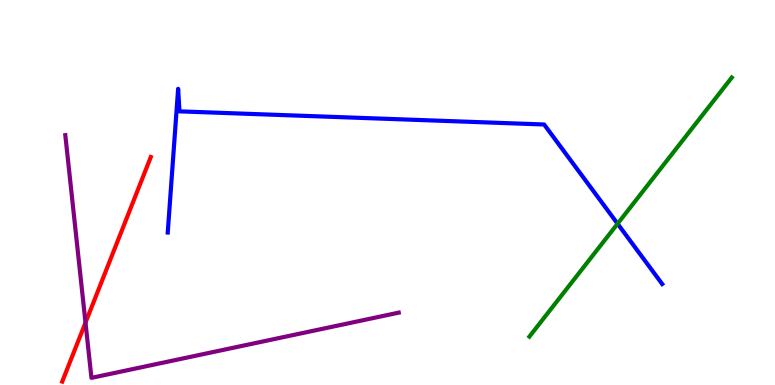[{'lines': ['blue', 'red'], 'intersections': []}, {'lines': ['green', 'red'], 'intersections': []}, {'lines': ['purple', 'red'], 'intersections': [{'x': 1.1, 'y': 1.62}]}, {'lines': ['blue', 'green'], 'intersections': [{'x': 7.97, 'y': 4.19}]}, {'lines': ['blue', 'purple'], 'intersections': []}, {'lines': ['green', 'purple'], 'intersections': []}]